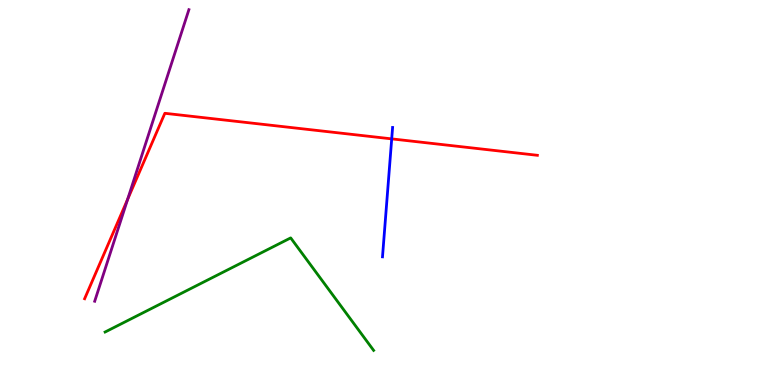[{'lines': ['blue', 'red'], 'intersections': [{'x': 5.05, 'y': 6.39}]}, {'lines': ['green', 'red'], 'intersections': []}, {'lines': ['purple', 'red'], 'intersections': [{'x': 1.65, 'y': 4.82}]}, {'lines': ['blue', 'green'], 'intersections': []}, {'lines': ['blue', 'purple'], 'intersections': []}, {'lines': ['green', 'purple'], 'intersections': []}]